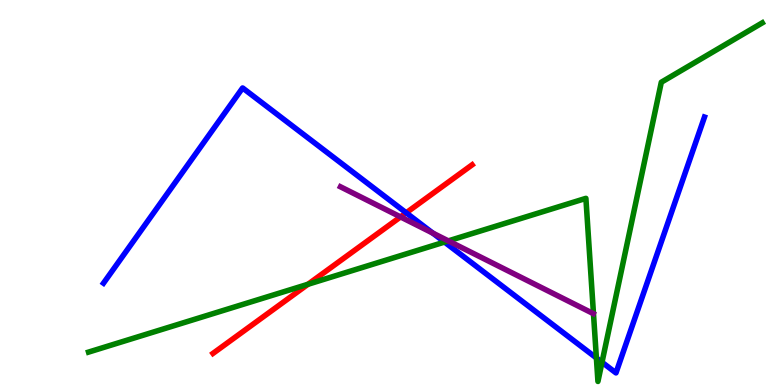[{'lines': ['blue', 'red'], 'intersections': [{'x': 5.24, 'y': 4.47}]}, {'lines': ['green', 'red'], 'intersections': [{'x': 3.97, 'y': 2.62}]}, {'lines': ['purple', 'red'], 'intersections': [{'x': 5.17, 'y': 4.37}]}, {'lines': ['blue', 'green'], 'intersections': [{'x': 5.74, 'y': 3.71}, {'x': 7.7, 'y': 0.703}, {'x': 7.77, 'y': 0.591}]}, {'lines': ['blue', 'purple'], 'intersections': [{'x': 5.58, 'y': 3.95}]}, {'lines': ['green', 'purple'], 'intersections': [{'x': 5.78, 'y': 3.74}]}]